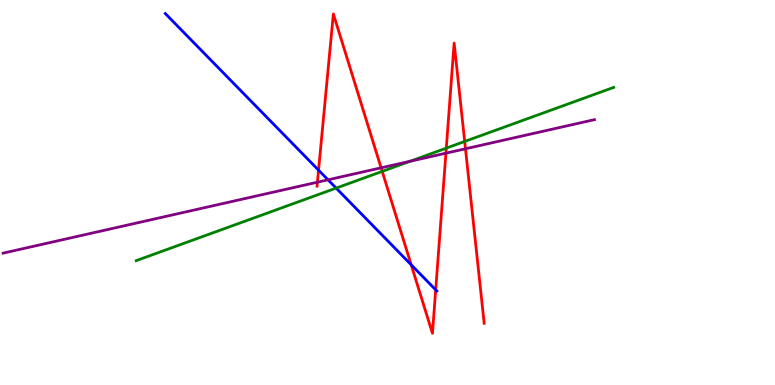[{'lines': ['blue', 'red'], 'intersections': [{'x': 4.11, 'y': 5.58}, {'x': 5.31, 'y': 3.12}, {'x': 5.62, 'y': 2.47}]}, {'lines': ['green', 'red'], 'intersections': [{'x': 4.93, 'y': 5.55}, {'x': 5.76, 'y': 6.15}, {'x': 6.0, 'y': 6.33}]}, {'lines': ['purple', 'red'], 'intersections': [{'x': 4.1, 'y': 5.27}, {'x': 4.92, 'y': 5.64}, {'x': 5.75, 'y': 6.02}, {'x': 6.01, 'y': 6.14}]}, {'lines': ['blue', 'green'], 'intersections': [{'x': 4.34, 'y': 5.11}]}, {'lines': ['blue', 'purple'], 'intersections': [{'x': 4.23, 'y': 5.33}]}, {'lines': ['green', 'purple'], 'intersections': [{'x': 5.29, 'y': 5.81}]}]